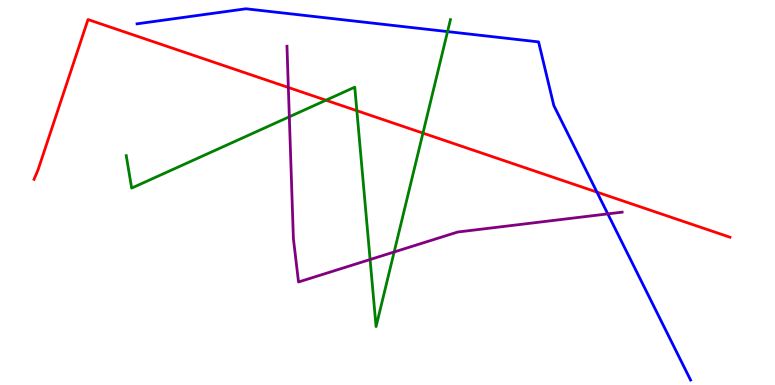[{'lines': ['blue', 'red'], 'intersections': [{'x': 7.7, 'y': 5.01}]}, {'lines': ['green', 'red'], 'intersections': [{'x': 4.21, 'y': 7.4}, {'x': 4.6, 'y': 7.12}, {'x': 5.46, 'y': 6.54}]}, {'lines': ['purple', 'red'], 'intersections': [{'x': 3.72, 'y': 7.73}]}, {'lines': ['blue', 'green'], 'intersections': [{'x': 5.77, 'y': 9.18}]}, {'lines': ['blue', 'purple'], 'intersections': [{'x': 7.84, 'y': 4.44}]}, {'lines': ['green', 'purple'], 'intersections': [{'x': 3.73, 'y': 6.97}, {'x': 4.78, 'y': 3.26}, {'x': 5.09, 'y': 3.46}]}]